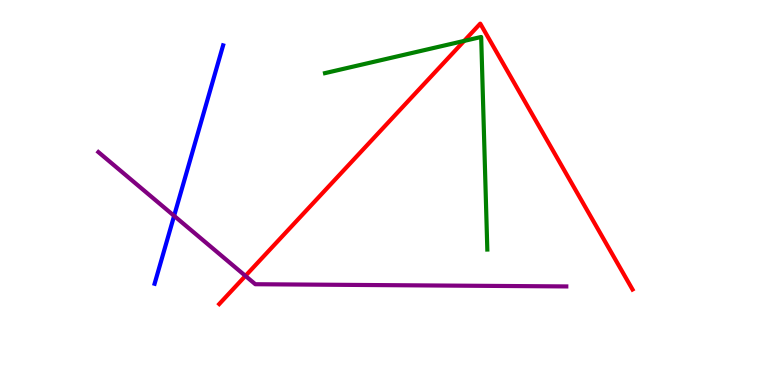[{'lines': ['blue', 'red'], 'intersections': []}, {'lines': ['green', 'red'], 'intersections': [{'x': 5.99, 'y': 8.94}]}, {'lines': ['purple', 'red'], 'intersections': [{'x': 3.17, 'y': 2.83}]}, {'lines': ['blue', 'green'], 'intersections': []}, {'lines': ['blue', 'purple'], 'intersections': [{'x': 2.25, 'y': 4.39}]}, {'lines': ['green', 'purple'], 'intersections': []}]